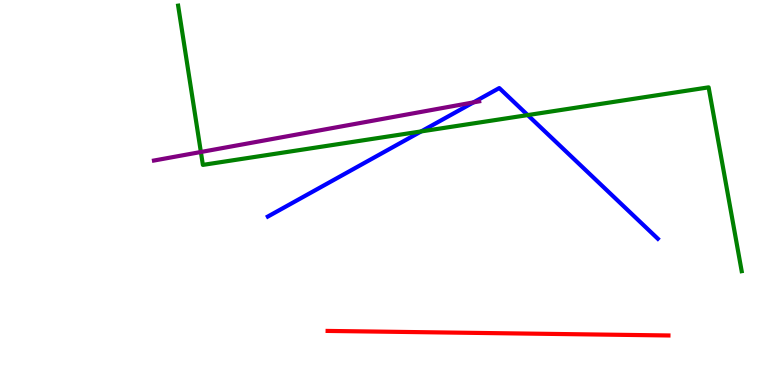[{'lines': ['blue', 'red'], 'intersections': []}, {'lines': ['green', 'red'], 'intersections': []}, {'lines': ['purple', 'red'], 'intersections': []}, {'lines': ['blue', 'green'], 'intersections': [{'x': 5.43, 'y': 6.59}, {'x': 6.81, 'y': 7.01}]}, {'lines': ['blue', 'purple'], 'intersections': [{'x': 6.11, 'y': 7.34}]}, {'lines': ['green', 'purple'], 'intersections': [{'x': 2.59, 'y': 6.05}]}]